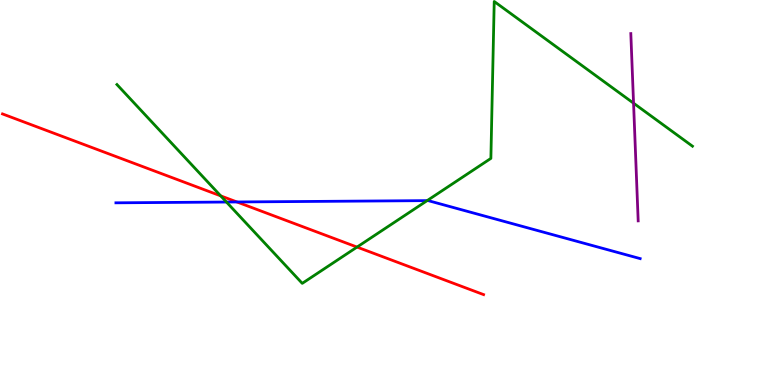[{'lines': ['blue', 'red'], 'intersections': [{'x': 3.06, 'y': 4.75}]}, {'lines': ['green', 'red'], 'intersections': [{'x': 2.85, 'y': 4.91}, {'x': 4.61, 'y': 3.58}]}, {'lines': ['purple', 'red'], 'intersections': []}, {'lines': ['blue', 'green'], 'intersections': [{'x': 2.92, 'y': 4.75}, {'x': 5.51, 'y': 4.79}]}, {'lines': ['blue', 'purple'], 'intersections': []}, {'lines': ['green', 'purple'], 'intersections': [{'x': 8.17, 'y': 7.32}]}]